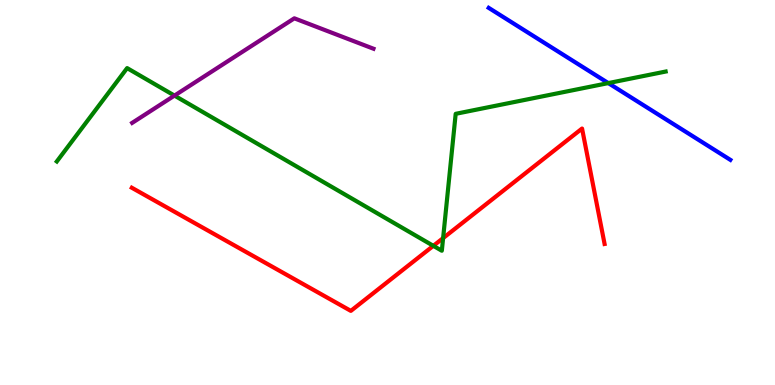[{'lines': ['blue', 'red'], 'intersections': []}, {'lines': ['green', 'red'], 'intersections': [{'x': 5.59, 'y': 3.61}, {'x': 5.72, 'y': 3.82}]}, {'lines': ['purple', 'red'], 'intersections': []}, {'lines': ['blue', 'green'], 'intersections': [{'x': 7.85, 'y': 7.84}]}, {'lines': ['blue', 'purple'], 'intersections': []}, {'lines': ['green', 'purple'], 'intersections': [{'x': 2.25, 'y': 7.52}]}]